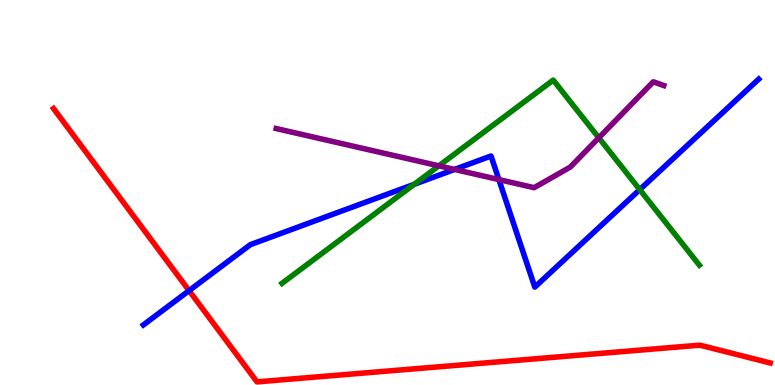[{'lines': ['blue', 'red'], 'intersections': [{'x': 2.44, 'y': 2.45}]}, {'lines': ['green', 'red'], 'intersections': []}, {'lines': ['purple', 'red'], 'intersections': []}, {'lines': ['blue', 'green'], 'intersections': [{'x': 5.34, 'y': 5.21}, {'x': 8.25, 'y': 5.07}]}, {'lines': ['blue', 'purple'], 'intersections': [{'x': 5.87, 'y': 5.6}, {'x': 6.44, 'y': 5.34}]}, {'lines': ['green', 'purple'], 'intersections': [{'x': 5.66, 'y': 5.69}, {'x': 7.73, 'y': 6.42}]}]